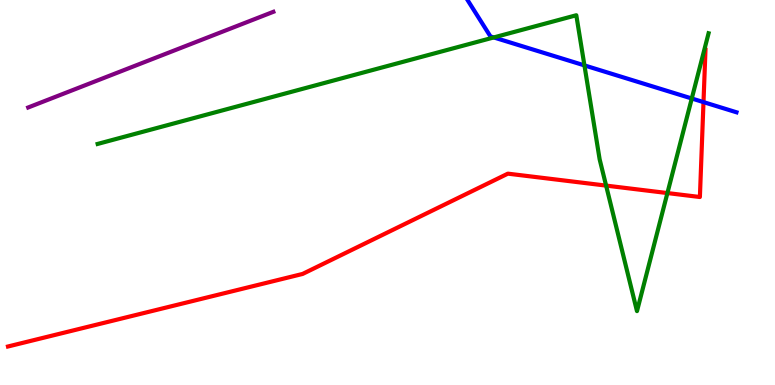[{'lines': ['blue', 'red'], 'intersections': [{'x': 9.08, 'y': 7.35}]}, {'lines': ['green', 'red'], 'intersections': [{'x': 7.82, 'y': 5.18}, {'x': 8.61, 'y': 4.99}]}, {'lines': ['purple', 'red'], 'intersections': []}, {'lines': ['blue', 'green'], 'intersections': [{'x': 6.37, 'y': 9.03}, {'x': 7.54, 'y': 8.3}, {'x': 8.93, 'y': 7.44}]}, {'lines': ['blue', 'purple'], 'intersections': []}, {'lines': ['green', 'purple'], 'intersections': []}]